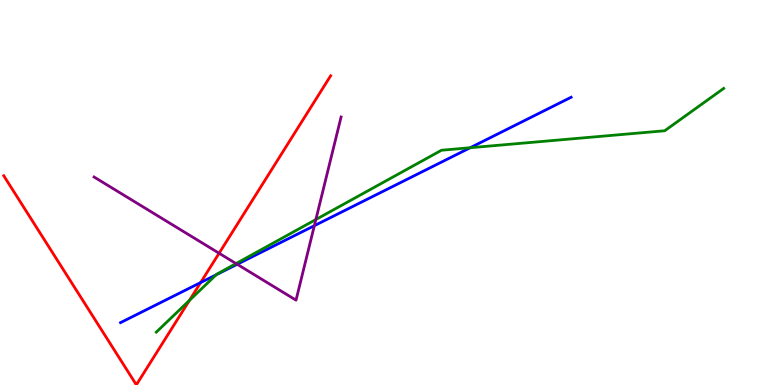[{'lines': ['blue', 'red'], 'intersections': [{'x': 2.59, 'y': 2.66}]}, {'lines': ['green', 'red'], 'intersections': [{'x': 2.44, 'y': 2.2}]}, {'lines': ['purple', 'red'], 'intersections': [{'x': 2.83, 'y': 3.42}]}, {'lines': ['blue', 'green'], 'intersections': [{'x': 2.79, 'y': 2.86}, {'x': 6.07, 'y': 6.16}]}, {'lines': ['blue', 'purple'], 'intersections': [{'x': 3.06, 'y': 3.14}, {'x': 4.06, 'y': 4.14}]}, {'lines': ['green', 'purple'], 'intersections': [{'x': 3.05, 'y': 3.15}, {'x': 4.08, 'y': 4.3}]}]